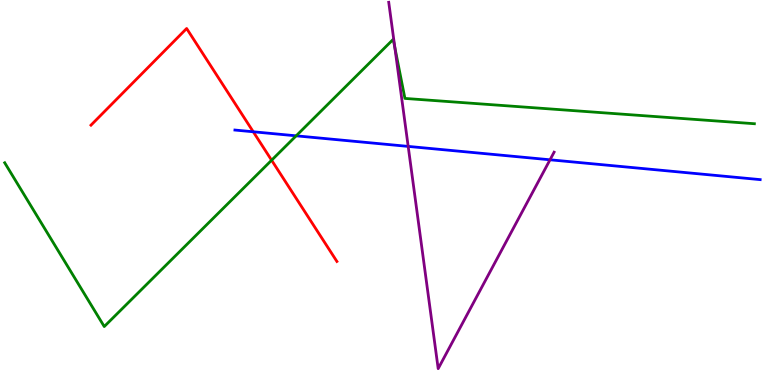[{'lines': ['blue', 'red'], 'intersections': [{'x': 3.27, 'y': 6.58}]}, {'lines': ['green', 'red'], 'intersections': [{'x': 3.5, 'y': 5.84}]}, {'lines': ['purple', 'red'], 'intersections': []}, {'lines': ['blue', 'green'], 'intersections': [{'x': 3.82, 'y': 6.47}]}, {'lines': ['blue', 'purple'], 'intersections': [{'x': 5.27, 'y': 6.2}, {'x': 7.1, 'y': 5.85}]}, {'lines': ['green', 'purple'], 'intersections': [{'x': 5.09, 'y': 8.77}]}]